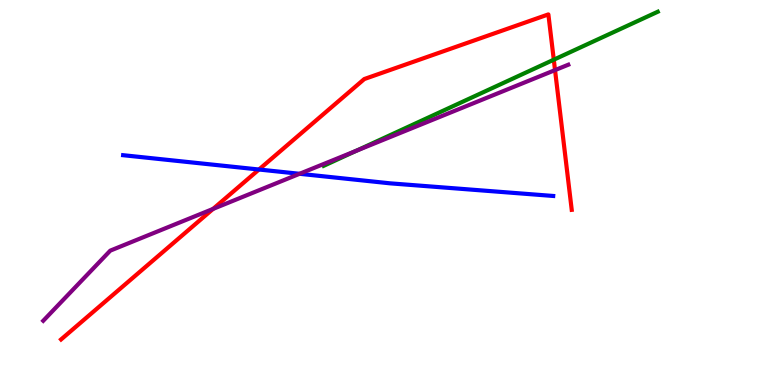[{'lines': ['blue', 'red'], 'intersections': [{'x': 3.34, 'y': 5.6}]}, {'lines': ['green', 'red'], 'intersections': [{'x': 7.15, 'y': 8.45}]}, {'lines': ['purple', 'red'], 'intersections': [{'x': 2.75, 'y': 4.57}, {'x': 7.16, 'y': 8.18}]}, {'lines': ['blue', 'green'], 'intersections': []}, {'lines': ['blue', 'purple'], 'intersections': [{'x': 3.87, 'y': 5.49}]}, {'lines': ['green', 'purple'], 'intersections': [{'x': 4.6, 'y': 6.08}]}]